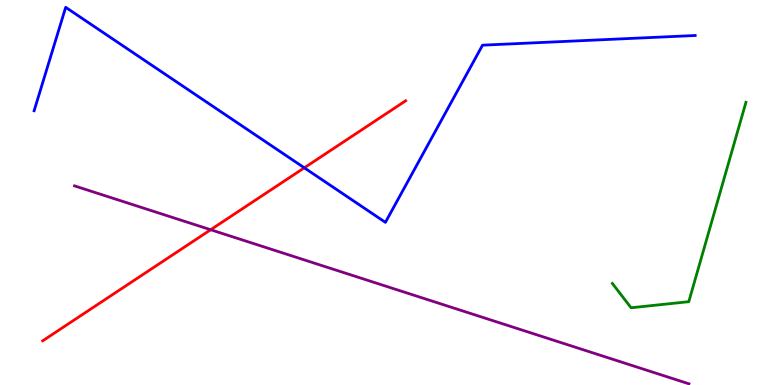[{'lines': ['blue', 'red'], 'intersections': [{'x': 3.93, 'y': 5.64}]}, {'lines': ['green', 'red'], 'intersections': []}, {'lines': ['purple', 'red'], 'intersections': [{'x': 2.72, 'y': 4.03}]}, {'lines': ['blue', 'green'], 'intersections': []}, {'lines': ['blue', 'purple'], 'intersections': []}, {'lines': ['green', 'purple'], 'intersections': []}]